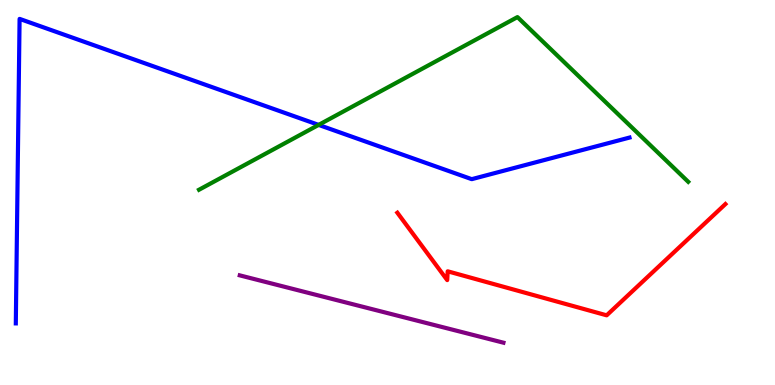[{'lines': ['blue', 'red'], 'intersections': []}, {'lines': ['green', 'red'], 'intersections': []}, {'lines': ['purple', 'red'], 'intersections': []}, {'lines': ['blue', 'green'], 'intersections': [{'x': 4.11, 'y': 6.76}]}, {'lines': ['blue', 'purple'], 'intersections': []}, {'lines': ['green', 'purple'], 'intersections': []}]